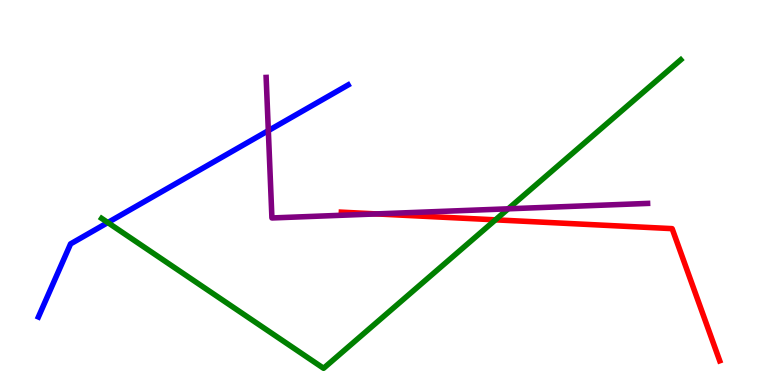[{'lines': ['blue', 'red'], 'intersections': []}, {'lines': ['green', 'red'], 'intersections': [{'x': 6.39, 'y': 4.29}]}, {'lines': ['purple', 'red'], 'intersections': [{'x': 4.86, 'y': 4.44}]}, {'lines': ['blue', 'green'], 'intersections': [{'x': 1.39, 'y': 4.22}]}, {'lines': ['blue', 'purple'], 'intersections': [{'x': 3.46, 'y': 6.61}]}, {'lines': ['green', 'purple'], 'intersections': [{'x': 6.56, 'y': 4.58}]}]